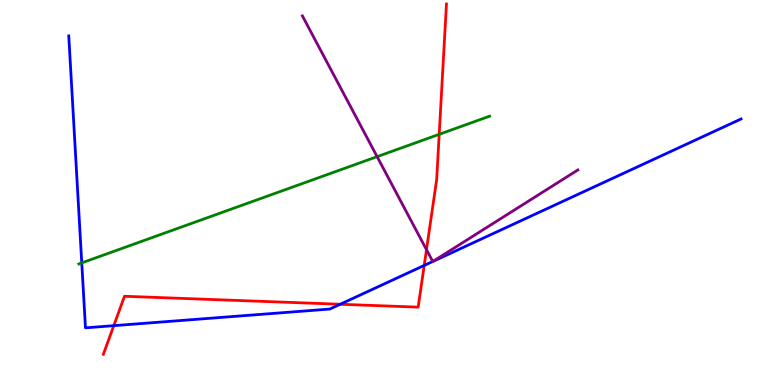[{'lines': ['blue', 'red'], 'intersections': [{'x': 1.47, 'y': 1.54}, {'x': 4.39, 'y': 2.1}, {'x': 5.47, 'y': 3.11}]}, {'lines': ['green', 'red'], 'intersections': [{'x': 5.67, 'y': 6.51}]}, {'lines': ['purple', 'red'], 'intersections': [{'x': 5.5, 'y': 3.51}]}, {'lines': ['blue', 'green'], 'intersections': [{'x': 1.05, 'y': 3.17}]}, {'lines': ['blue', 'purple'], 'intersections': [{'x': 5.58, 'y': 3.21}, {'x': 5.59, 'y': 3.21}]}, {'lines': ['green', 'purple'], 'intersections': [{'x': 4.87, 'y': 5.93}]}]